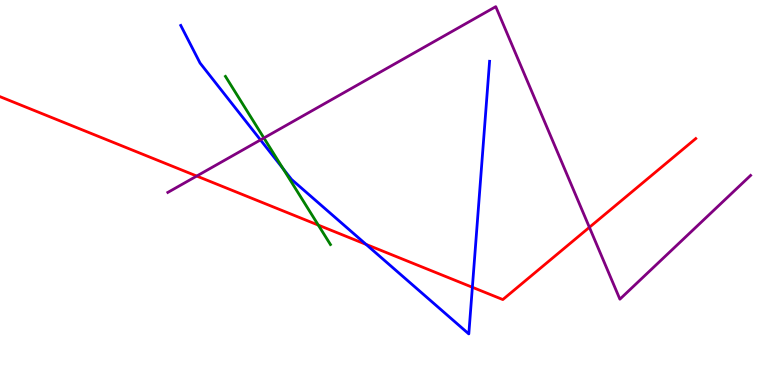[{'lines': ['blue', 'red'], 'intersections': [{'x': 4.72, 'y': 3.65}, {'x': 6.1, 'y': 2.54}]}, {'lines': ['green', 'red'], 'intersections': [{'x': 4.11, 'y': 4.15}]}, {'lines': ['purple', 'red'], 'intersections': [{'x': 2.54, 'y': 5.43}, {'x': 7.61, 'y': 4.1}]}, {'lines': ['blue', 'green'], 'intersections': [{'x': 3.65, 'y': 5.62}]}, {'lines': ['blue', 'purple'], 'intersections': [{'x': 3.36, 'y': 6.37}]}, {'lines': ['green', 'purple'], 'intersections': [{'x': 3.41, 'y': 6.42}]}]